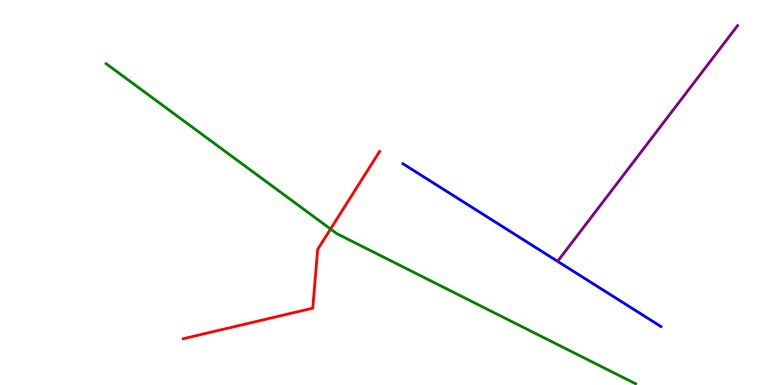[{'lines': ['blue', 'red'], 'intersections': []}, {'lines': ['green', 'red'], 'intersections': [{'x': 4.27, 'y': 4.05}]}, {'lines': ['purple', 'red'], 'intersections': []}, {'lines': ['blue', 'green'], 'intersections': []}, {'lines': ['blue', 'purple'], 'intersections': []}, {'lines': ['green', 'purple'], 'intersections': []}]